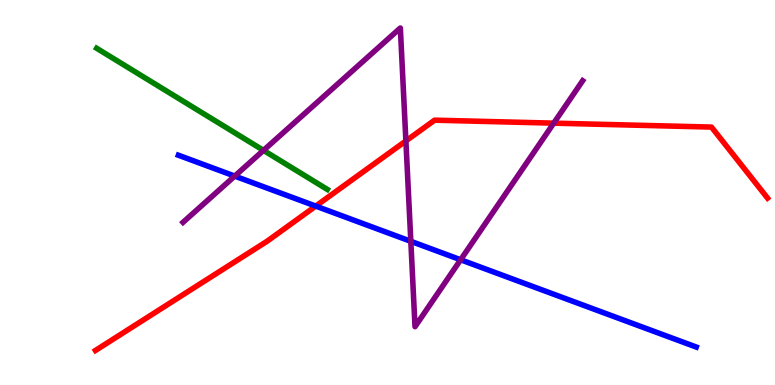[{'lines': ['blue', 'red'], 'intersections': [{'x': 4.07, 'y': 4.65}]}, {'lines': ['green', 'red'], 'intersections': []}, {'lines': ['purple', 'red'], 'intersections': [{'x': 5.24, 'y': 6.34}, {'x': 7.15, 'y': 6.8}]}, {'lines': ['blue', 'green'], 'intersections': []}, {'lines': ['blue', 'purple'], 'intersections': [{'x': 3.03, 'y': 5.43}, {'x': 5.3, 'y': 3.73}, {'x': 5.94, 'y': 3.25}]}, {'lines': ['green', 'purple'], 'intersections': [{'x': 3.4, 'y': 6.09}]}]